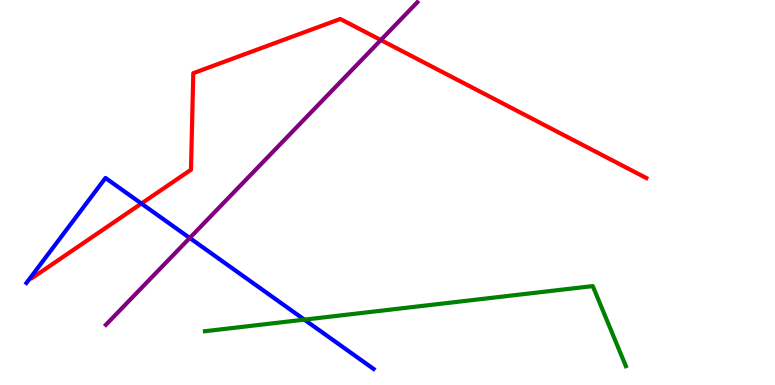[{'lines': ['blue', 'red'], 'intersections': [{'x': 1.82, 'y': 4.71}]}, {'lines': ['green', 'red'], 'intersections': []}, {'lines': ['purple', 'red'], 'intersections': [{'x': 4.91, 'y': 8.96}]}, {'lines': ['blue', 'green'], 'intersections': [{'x': 3.93, 'y': 1.7}]}, {'lines': ['blue', 'purple'], 'intersections': [{'x': 2.45, 'y': 3.82}]}, {'lines': ['green', 'purple'], 'intersections': []}]